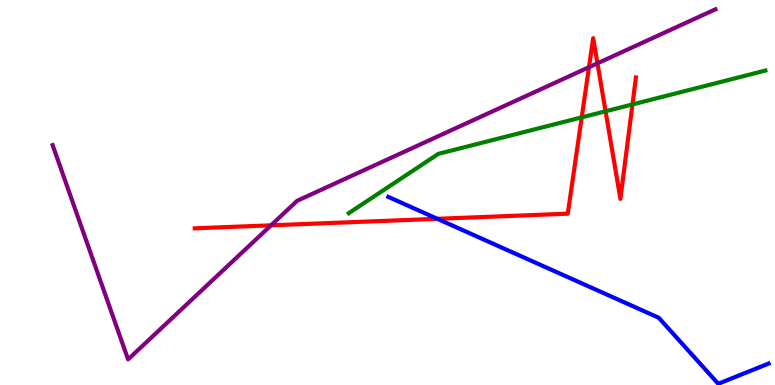[{'lines': ['blue', 'red'], 'intersections': [{'x': 5.64, 'y': 4.32}]}, {'lines': ['green', 'red'], 'intersections': [{'x': 7.51, 'y': 6.95}, {'x': 7.81, 'y': 7.11}, {'x': 8.16, 'y': 7.29}]}, {'lines': ['purple', 'red'], 'intersections': [{'x': 3.5, 'y': 4.15}, {'x': 7.6, 'y': 8.25}, {'x': 7.71, 'y': 8.36}]}, {'lines': ['blue', 'green'], 'intersections': []}, {'lines': ['blue', 'purple'], 'intersections': []}, {'lines': ['green', 'purple'], 'intersections': []}]